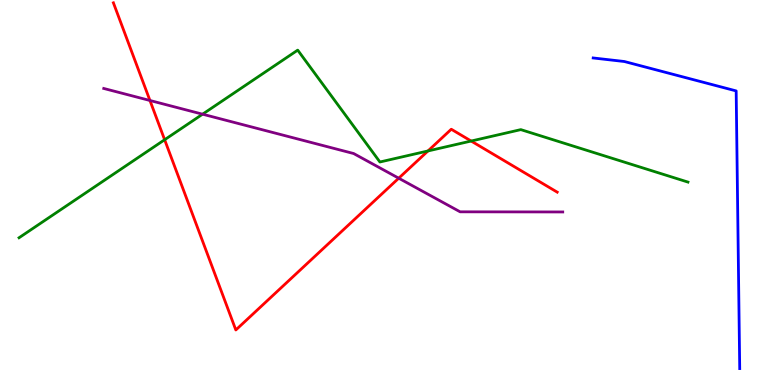[{'lines': ['blue', 'red'], 'intersections': []}, {'lines': ['green', 'red'], 'intersections': [{'x': 2.12, 'y': 6.37}, {'x': 5.52, 'y': 6.08}, {'x': 6.08, 'y': 6.34}]}, {'lines': ['purple', 'red'], 'intersections': [{'x': 1.93, 'y': 7.39}, {'x': 5.14, 'y': 5.37}]}, {'lines': ['blue', 'green'], 'intersections': []}, {'lines': ['blue', 'purple'], 'intersections': []}, {'lines': ['green', 'purple'], 'intersections': [{'x': 2.61, 'y': 7.03}]}]